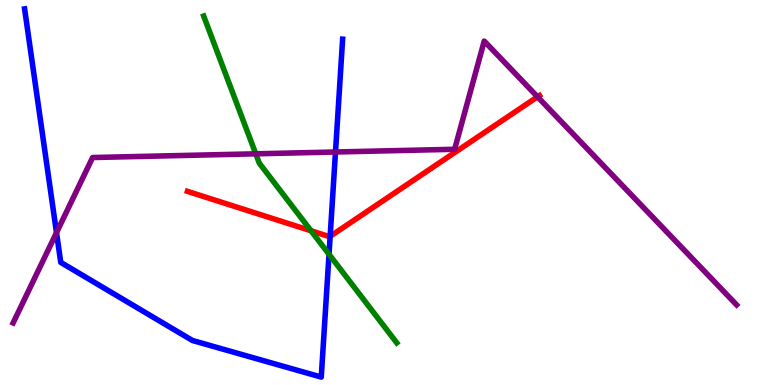[{'lines': ['blue', 'red'], 'intersections': [{'x': 4.26, 'y': 3.86}]}, {'lines': ['green', 'red'], 'intersections': [{'x': 4.01, 'y': 4.01}]}, {'lines': ['purple', 'red'], 'intersections': [{'x': 6.94, 'y': 7.49}]}, {'lines': ['blue', 'green'], 'intersections': [{'x': 4.25, 'y': 3.4}]}, {'lines': ['blue', 'purple'], 'intersections': [{'x': 0.729, 'y': 3.96}, {'x': 4.33, 'y': 6.05}]}, {'lines': ['green', 'purple'], 'intersections': [{'x': 3.3, 'y': 6.0}]}]